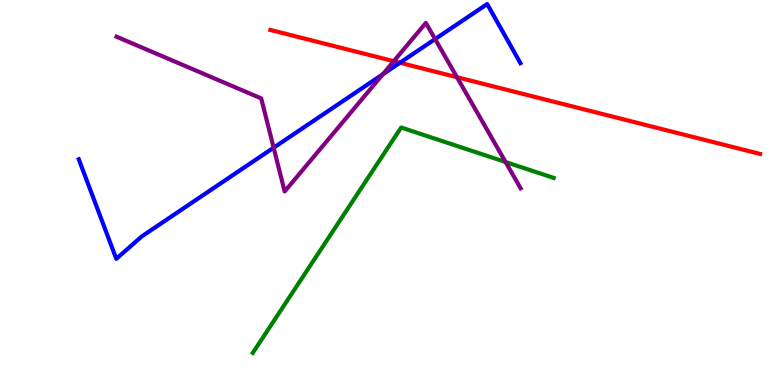[{'lines': ['blue', 'red'], 'intersections': [{'x': 5.16, 'y': 8.37}]}, {'lines': ['green', 'red'], 'intersections': []}, {'lines': ['purple', 'red'], 'intersections': [{'x': 5.08, 'y': 8.41}, {'x': 5.9, 'y': 7.99}]}, {'lines': ['blue', 'green'], 'intersections': []}, {'lines': ['blue', 'purple'], 'intersections': [{'x': 3.53, 'y': 6.16}, {'x': 4.94, 'y': 8.07}, {'x': 5.61, 'y': 8.98}]}, {'lines': ['green', 'purple'], 'intersections': [{'x': 6.52, 'y': 5.79}]}]